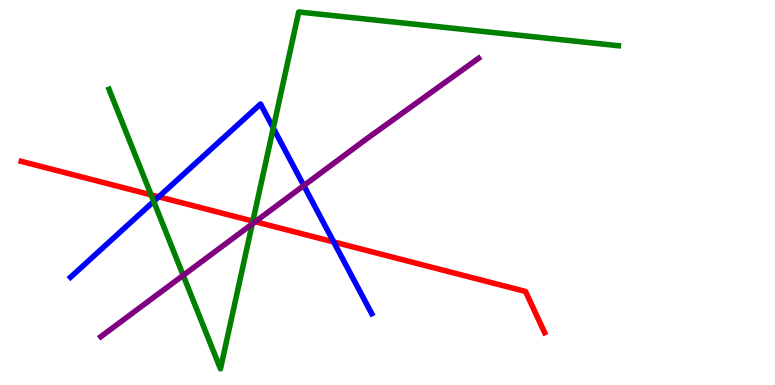[{'lines': ['blue', 'red'], 'intersections': [{'x': 2.05, 'y': 4.89}, {'x': 4.31, 'y': 3.72}]}, {'lines': ['green', 'red'], 'intersections': [{'x': 1.95, 'y': 4.94}, {'x': 3.26, 'y': 4.26}]}, {'lines': ['purple', 'red'], 'intersections': [{'x': 3.29, 'y': 4.24}]}, {'lines': ['blue', 'green'], 'intersections': [{'x': 1.98, 'y': 4.77}, {'x': 3.53, 'y': 6.67}]}, {'lines': ['blue', 'purple'], 'intersections': [{'x': 3.92, 'y': 5.18}]}, {'lines': ['green', 'purple'], 'intersections': [{'x': 2.36, 'y': 2.85}, {'x': 3.25, 'y': 4.18}]}]